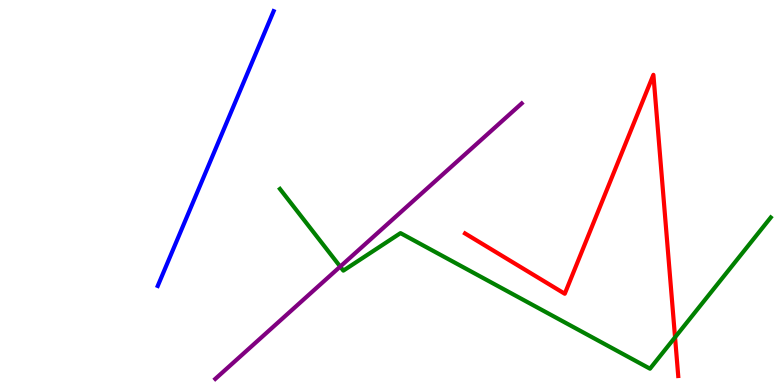[{'lines': ['blue', 'red'], 'intersections': []}, {'lines': ['green', 'red'], 'intersections': [{'x': 8.71, 'y': 1.24}]}, {'lines': ['purple', 'red'], 'intersections': []}, {'lines': ['blue', 'green'], 'intersections': []}, {'lines': ['blue', 'purple'], 'intersections': []}, {'lines': ['green', 'purple'], 'intersections': [{'x': 4.39, 'y': 3.08}]}]